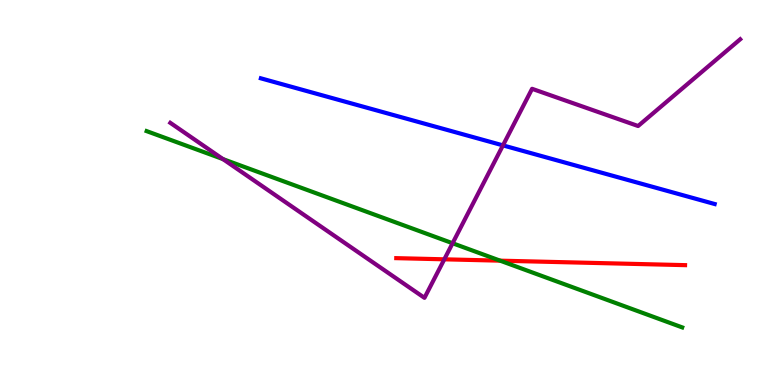[{'lines': ['blue', 'red'], 'intersections': []}, {'lines': ['green', 'red'], 'intersections': [{'x': 6.45, 'y': 3.23}]}, {'lines': ['purple', 'red'], 'intersections': [{'x': 5.73, 'y': 3.26}]}, {'lines': ['blue', 'green'], 'intersections': []}, {'lines': ['blue', 'purple'], 'intersections': [{'x': 6.49, 'y': 6.22}]}, {'lines': ['green', 'purple'], 'intersections': [{'x': 2.88, 'y': 5.87}, {'x': 5.84, 'y': 3.68}]}]